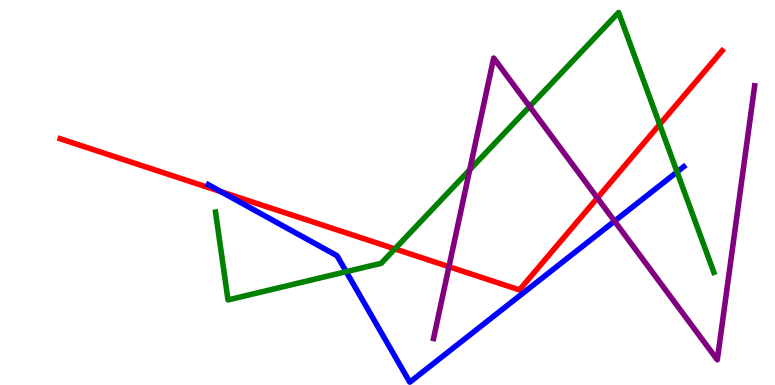[{'lines': ['blue', 'red'], 'intersections': [{'x': 2.85, 'y': 5.02}]}, {'lines': ['green', 'red'], 'intersections': [{'x': 5.1, 'y': 3.54}, {'x': 8.51, 'y': 6.77}]}, {'lines': ['purple', 'red'], 'intersections': [{'x': 5.79, 'y': 3.07}, {'x': 7.71, 'y': 4.86}]}, {'lines': ['blue', 'green'], 'intersections': [{'x': 4.47, 'y': 2.94}, {'x': 8.74, 'y': 5.53}]}, {'lines': ['blue', 'purple'], 'intersections': [{'x': 7.93, 'y': 4.26}]}, {'lines': ['green', 'purple'], 'intersections': [{'x': 6.06, 'y': 5.59}, {'x': 6.83, 'y': 7.23}]}]